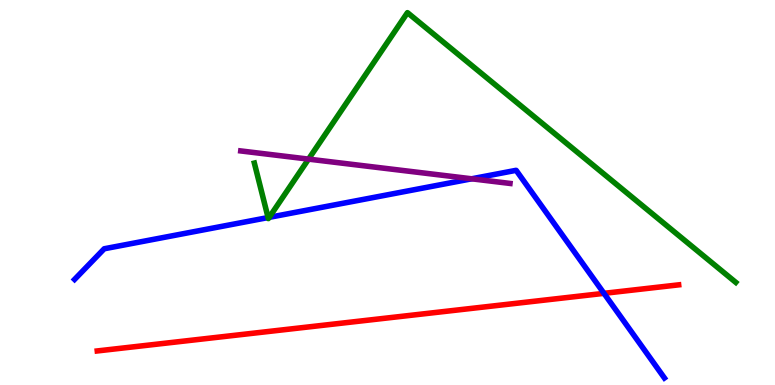[{'lines': ['blue', 'red'], 'intersections': [{'x': 7.79, 'y': 2.38}]}, {'lines': ['green', 'red'], 'intersections': []}, {'lines': ['purple', 'red'], 'intersections': []}, {'lines': ['blue', 'green'], 'intersections': [{'x': 3.46, 'y': 4.35}, {'x': 3.47, 'y': 4.35}]}, {'lines': ['blue', 'purple'], 'intersections': [{'x': 6.09, 'y': 5.36}]}, {'lines': ['green', 'purple'], 'intersections': [{'x': 3.98, 'y': 5.87}]}]